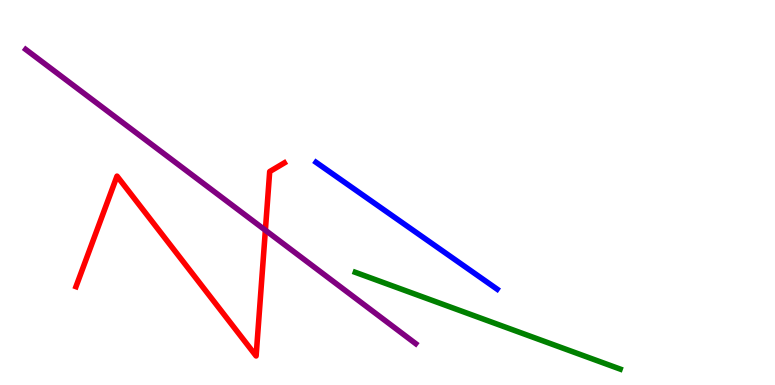[{'lines': ['blue', 'red'], 'intersections': []}, {'lines': ['green', 'red'], 'intersections': []}, {'lines': ['purple', 'red'], 'intersections': [{'x': 3.42, 'y': 4.02}]}, {'lines': ['blue', 'green'], 'intersections': []}, {'lines': ['blue', 'purple'], 'intersections': []}, {'lines': ['green', 'purple'], 'intersections': []}]